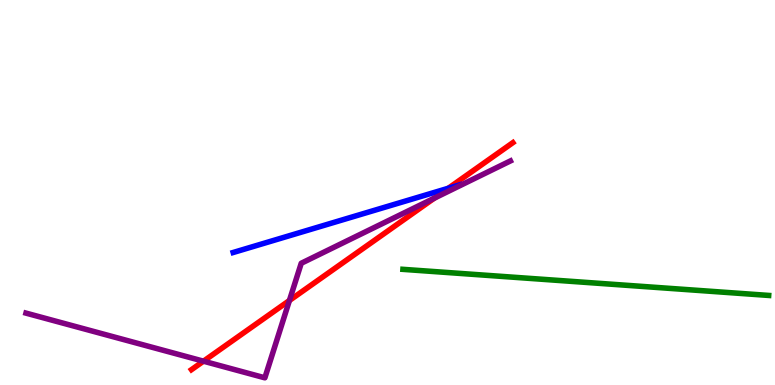[{'lines': ['blue', 'red'], 'intersections': [{'x': 5.78, 'y': 5.11}]}, {'lines': ['green', 'red'], 'intersections': []}, {'lines': ['purple', 'red'], 'intersections': [{'x': 2.63, 'y': 0.619}, {'x': 3.73, 'y': 2.2}, {'x': 5.6, 'y': 4.85}]}, {'lines': ['blue', 'green'], 'intersections': []}, {'lines': ['blue', 'purple'], 'intersections': []}, {'lines': ['green', 'purple'], 'intersections': []}]